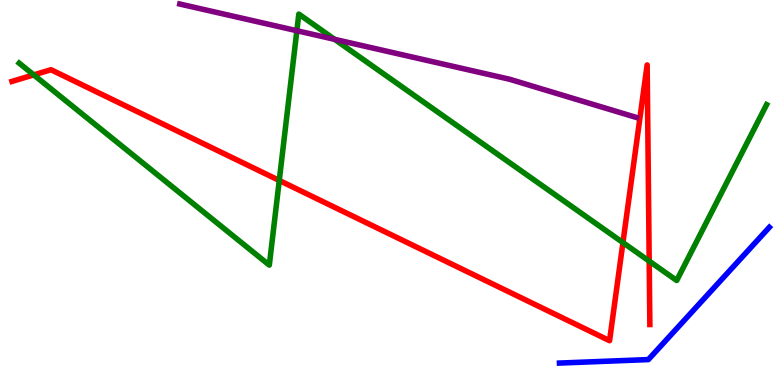[{'lines': ['blue', 'red'], 'intersections': []}, {'lines': ['green', 'red'], 'intersections': [{'x': 0.435, 'y': 8.05}, {'x': 3.6, 'y': 5.31}, {'x': 8.04, 'y': 3.7}, {'x': 8.38, 'y': 3.22}]}, {'lines': ['purple', 'red'], 'intersections': []}, {'lines': ['blue', 'green'], 'intersections': []}, {'lines': ['blue', 'purple'], 'intersections': []}, {'lines': ['green', 'purple'], 'intersections': [{'x': 3.83, 'y': 9.2}, {'x': 4.32, 'y': 8.98}]}]